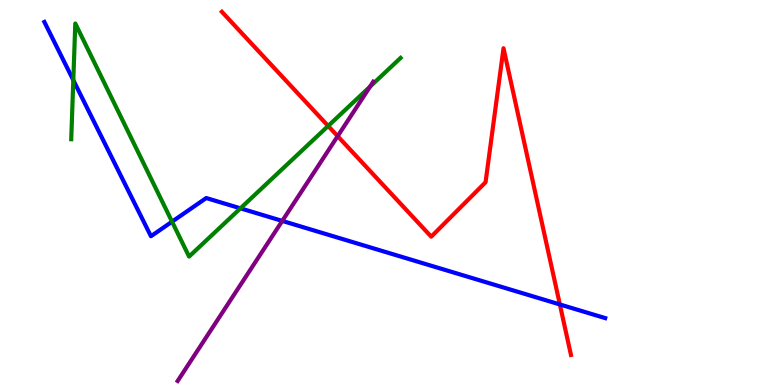[{'lines': ['blue', 'red'], 'intersections': [{'x': 7.22, 'y': 2.09}]}, {'lines': ['green', 'red'], 'intersections': [{'x': 4.23, 'y': 6.73}]}, {'lines': ['purple', 'red'], 'intersections': [{'x': 4.36, 'y': 6.46}]}, {'lines': ['blue', 'green'], 'intersections': [{'x': 0.946, 'y': 7.92}, {'x': 2.22, 'y': 4.24}, {'x': 3.1, 'y': 4.59}]}, {'lines': ['blue', 'purple'], 'intersections': [{'x': 3.64, 'y': 4.26}]}, {'lines': ['green', 'purple'], 'intersections': [{'x': 4.77, 'y': 7.75}]}]